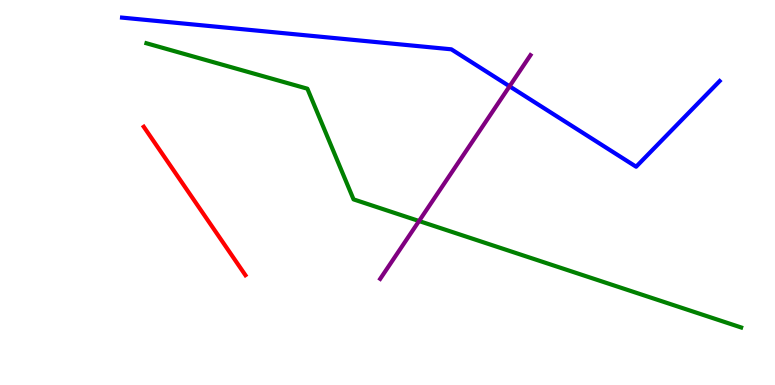[{'lines': ['blue', 'red'], 'intersections': []}, {'lines': ['green', 'red'], 'intersections': []}, {'lines': ['purple', 'red'], 'intersections': []}, {'lines': ['blue', 'green'], 'intersections': []}, {'lines': ['blue', 'purple'], 'intersections': [{'x': 6.57, 'y': 7.76}]}, {'lines': ['green', 'purple'], 'intersections': [{'x': 5.41, 'y': 4.26}]}]